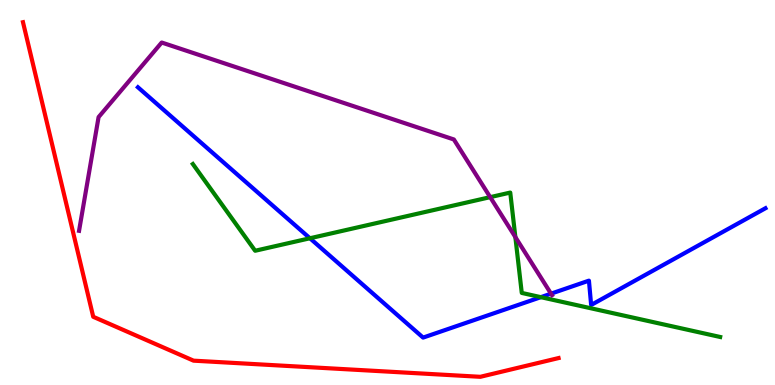[{'lines': ['blue', 'red'], 'intersections': []}, {'lines': ['green', 'red'], 'intersections': []}, {'lines': ['purple', 'red'], 'intersections': []}, {'lines': ['blue', 'green'], 'intersections': [{'x': 4.0, 'y': 3.81}, {'x': 6.98, 'y': 2.28}]}, {'lines': ['blue', 'purple'], 'intersections': [{'x': 7.11, 'y': 2.37}]}, {'lines': ['green', 'purple'], 'intersections': [{'x': 6.33, 'y': 4.88}, {'x': 6.65, 'y': 3.84}]}]